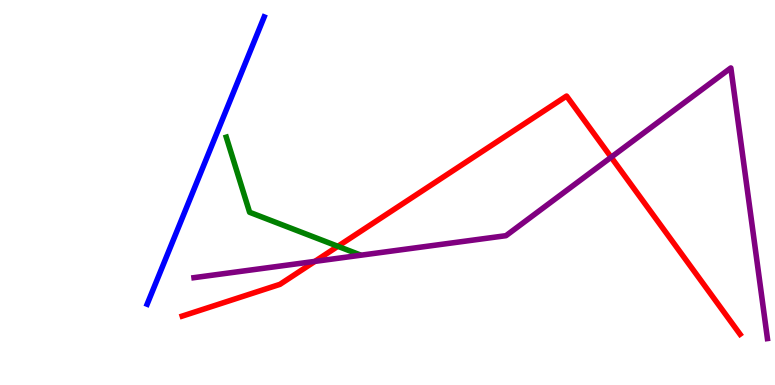[{'lines': ['blue', 'red'], 'intersections': []}, {'lines': ['green', 'red'], 'intersections': [{'x': 4.36, 'y': 3.6}]}, {'lines': ['purple', 'red'], 'intersections': [{'x': 4.06, 'y': 3.21}, {'x': 7.89, 'y': 5.92}]}, {'lines': ['blue', 'green'], 'intersections': []}, {'lines': ['blue', 'purple'], 'intersections': []}, {'lines': ['green', 'purple'], 'intersections': []}]